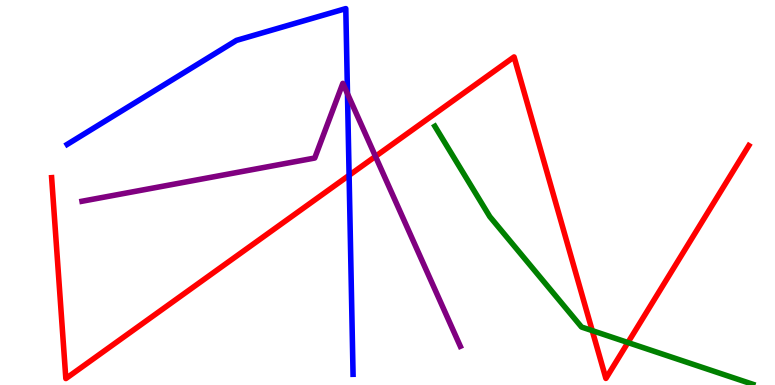[{'lines': ['blue', 'red'], 'intersections': [{'x': 4.5, 'y': 5.45}]}, {'lines': ['green', 'red'], 'intersections': [{'x': 7.64, 'y': 1.41}, {'x': 8.1, 'y': 1.1}]}, {'lines': ['purple', 'red'], 'intersections': [{'x': 4.84, 'y': 5.94}]}, {'lines': ['blue', 'green'], 'intersections': []}, {'lines': ['blue', 'purple'], 'intersections': [{'x': 4.48, 'y': 7.57}]}, {'lines': ['green', 'purple'], 'intersections': []}]